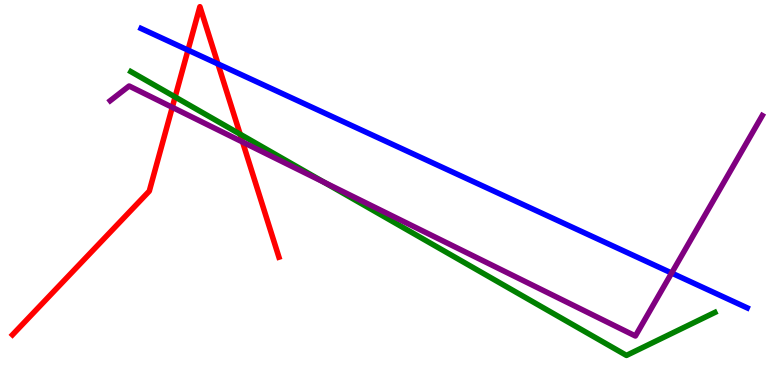[{'lines': ['blue', 'red'], 'intersections': [{'x': 2.43, 'y': 8.7}, {'x': 2.81, 'y': 8.34}]}, {'lines': ['green', 'red'], 'intersections': [{'x': 2.26, 'y': 7.48}, {'x': 3.1, 'y': 6.51}]}, {'lines': ['purple', 'red'], 'intersections': [{'x': 2.22, 'y': 7.21}, {'x': 3.13, 'y': 6.31}]}, {'lines': ['blue', 'green'], 'intersections': []}, {'lines': ['blue', 'purple'], 'intersections': [{'x': 8.67, 'y': 2.91}]}, {'lines': ['green', 'purple'], 'intersections': [{'x': 4.18, 'y': 5.27}]}]